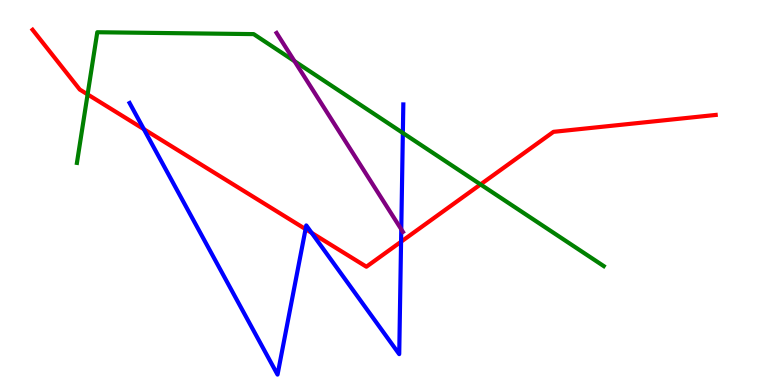[{'lines': ['blue', 'red'], 'intersections': [{'x': 1.86, 'y': 6.65}, {'x': 3.94, 'y': 4.05}, {'x': 4.02, 'y': 3.95}, {'x': 5.18, 'y': 3.72}]}, {'lines': ['green', 'red'], 'intersections': [{'x': 1.13, 'y': 7.55}, {'x': 6.2, 'y': 5.21}]}, {'lines': ['purple', 'red'], 'intersections': []}, {'lines': ['blue', 'green'], 'intersections': [{'x': 5.2, 'y': 6.55}]}, {'lines': ['blue', 'purple'], 'intersections': [{'x': 5.18, 'y': 4.04}]}, {'lines': ['green', 'purple'], 'intersections': [{'x': 3.8, 'y': 8.41}]}]